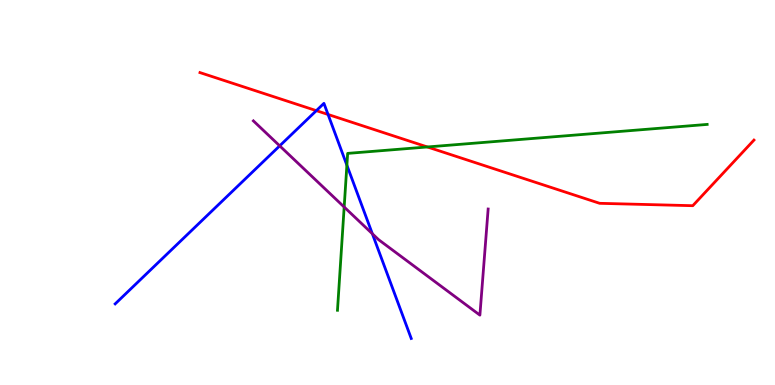[{'lines': ['blue', 'red'], 'intersections': [{'x': 4.08, 'y': 7.13}, {'x': 4.23, 'y': 7.03}]}, {'lines': ['green', 'red'], 'intersections': [{'x': 5.51, 'y': 6.18}]}, {'lines': ['purple', 'red'], 'intersections': []}, {'lines': ['blue', 'green'], 'intersections': [{'x': 4.48, 'y': 5.71}]}, {'lines': ['blue', 'purple'], 'intersections': [{'x': 3.61, 'y': 6.21}, {'x': 4.8, 'y': 3.93}]}, {'lines': ['green', 'purple'], 'intersections': [{'x': 4.44, 'y': 4.62}]}]